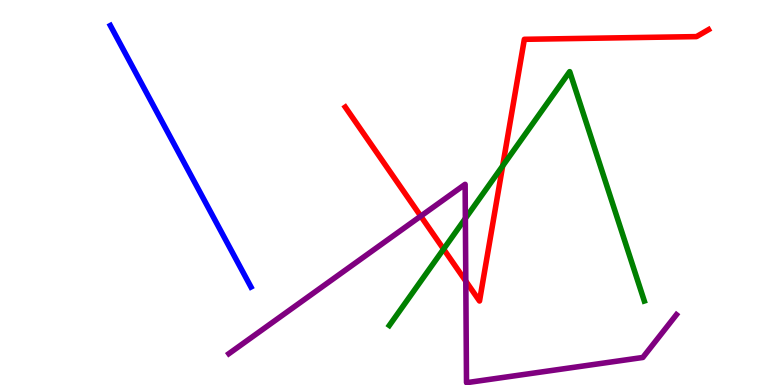[{'lines': ['blue', 'red'], 'intersections': []}, {'lines': ['green', 'red'], 'intersections': [{'x': 5.72, 'y': 3.53}, {'x': 6.49, 'y': 5.69}]}, {'lines': ['purple', 'red'], 'intersections': [{'x': 5.43, 'y': 4.39}, {'x': 6.01, 'y': 2.7}]}, {'lines': ['blue', 'green'], 'intersections': []}, {'lines': ['blue', 'purple'], 'intersections': []}, {'lines': ['green', 'purple'], 'intersections': [{'x': 6.0, 'y': 4.33}]}]